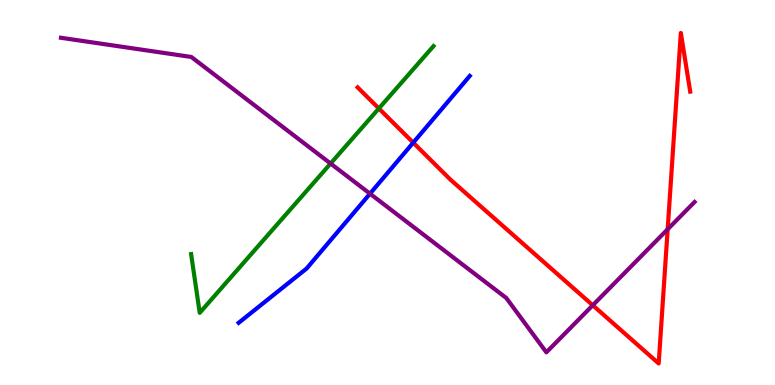[{'lines': ['blue', 'red'], 'intersections': [{'x': 5.33, 'y': 6.29}]}, {'lines': ['green', 'red'], 'intersections': [{'x': 4.89, 'y': 7.18}]}, {'lines': ['purple', 'red'], 'intersections': [{'x': 7.65, 'y': 2.07}, {'x': 8.62, 'y': 4.04}]}, {'lines': ['blue', 'green'], 'intersections': []}, {'lines': ['blue', 'purple'], 'intersections': [{'x': 4.77, 'y': 4.97}]}, {'lines': ['green', 'purple'], 'intersections': [{'x': 4.27, 'y': 5.75}]}]